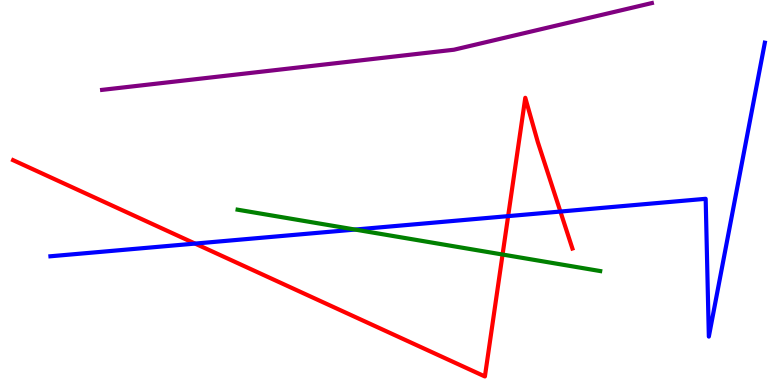[{'lines': ['blue', 'red'], 'intersections': [{'x': 2.52, 'y': 3.67}, {'x': 6.56, 'y': 4.39}, {'x': 7.23, 'y': 4.51}]}, {'lines': ['green', 'red'], 'intersections': [{'x': 6.48, 'y': 3.39}]}, {'lines': ['purple', 'red'], 'intersections': []}, {'lines': ['blue', 'green'], 'intersections': [{'x': 4.58, 'y': 4.04}]}, {'lines': ['blue', 'purple'], 'intersections': []}, {'lines': ['green', 'purple'], 'intersections': []}]